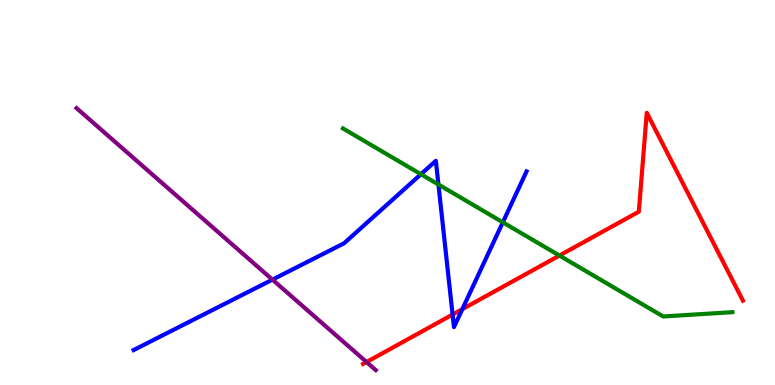[{'lines': ['blue', 'red'], 'intersections': [{'x': 5.84, 'y': 1.83}, {'x': 5.97, 'y': 1.97}]}, {'lines': ['green', 'red'], 'intersections': [{'x': 7.22, 'y': 3.36}]}, {'lines': ['purple', 'red'], 'intersections': [{'x': 4.73, 'y': 0.596}]}, {'lines': ['blue', 'green'], 'intersections': [{'x': 5.43, 'y': 5.47}, {'x': 5.66, 'y': 5.21}, {'x': 6.49, 'y': 4.23}]}, {'lines': ['blue', 'purple'], 'intersections': [{'x': 3.52, 'y': 2.74}]}, {'lines': ['green', 'purple'], 'intersections': []}]